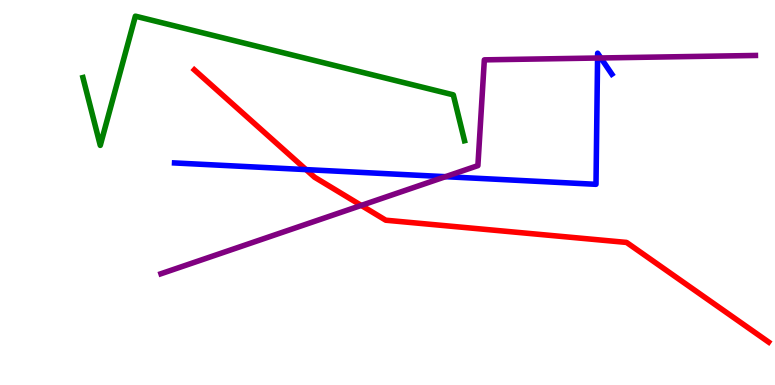[{'lines': ['blue', 'red'], 'intersections': [{'x': 3.95, 'y': 5.59}]}, {'lines': ['green', 'red'], 'intersections': []}, {'lines': ['purple', 'red'], 'intersections': [{'x': 4.66, 'y': 4.66}]}, {'lines': ['blue', 'green'], 'intersections': []}, {'lines': ['blue', 'purple'], 'intersections': [{'x': 5.75, 'y': 5.41}, {'x': 7.71, 'y': 8.49}, {'x': 7.75, 'y': 8.49}]}, {'lines': ['green', 'purple'], 'intersections': []}]